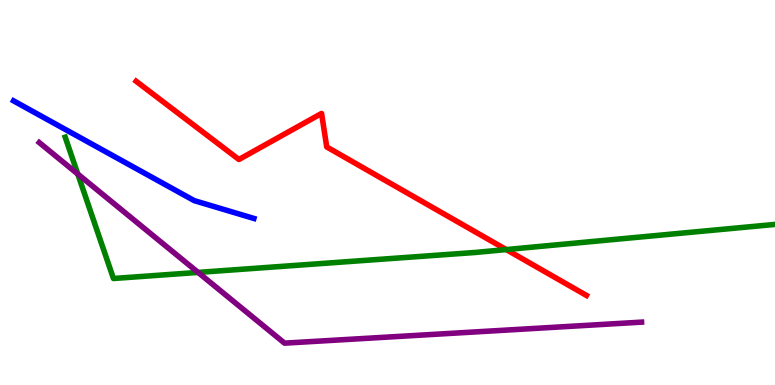[{'lines': ['blue', 'red'], 'intersections': []}, {'lines': ['green', 'red'], 'intersections': [{'x': 6.53, 'y': 3.52}]}, {'lines': ['purple', 'red'], 'intersections': []}, {'lines': ['blue', 'green'], 'intersections': []}, {'lines': ['blue', 'purple'], 'intersections': []}, {'lines': ['green', 'purple'], 'intersections': [{'x': 1.0, 'y': 5.48}, {'x': 2.56, 'y': 2.92}]}]